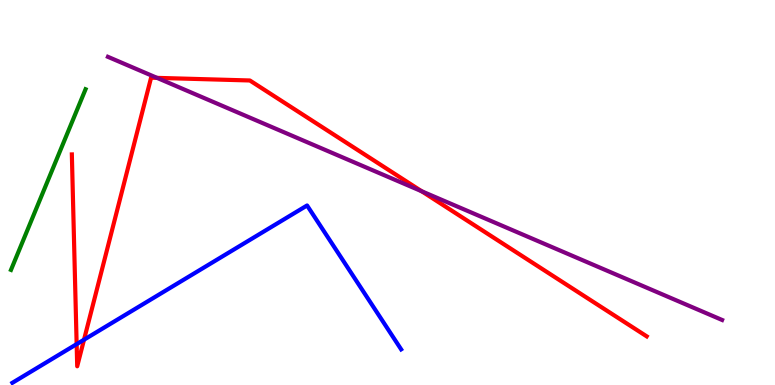[{'lines': ['blue', 'red'], 'intersections': [{'x': 0.989, 'y': 1.06}, {'x': 1.08, 'y': 1.18}]}, {'lines': ['green', 'red'], 'intersections': []}, {'lines': ['purple', 'red'], 'intersections': [{'x': 2.03, 'y': 7.98}, {'x': 5.44, 'y': 5.03}]}, {'lines': ['blue', 'green'], 'intersections': []}, {'lines': ['blue', 'purple'], 'intersections': []}, {'lines': ['green', 'purple'], 'intersections': []}]